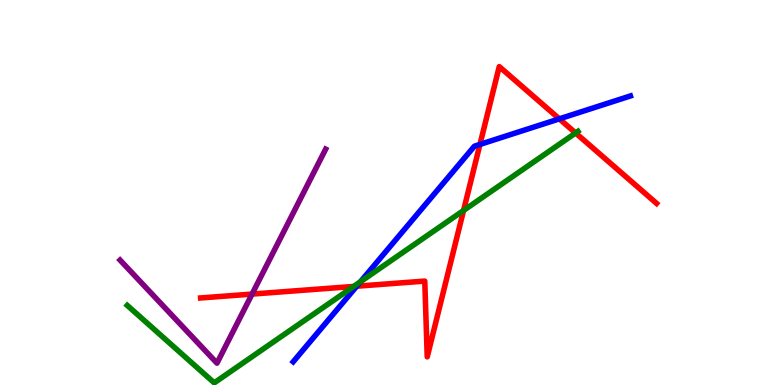[{'lines': ['blue', 'red'], 'intersections': [{'x': 4.6, 'y': 2.57}, {'x': 6.19, 'y': 6.25}, {'x': 7.22, 'y': 6.91}]}, {'lines': ['green', 'red'], 'intersections': [{'x': 4.56, 'y': 2.56}, {'x': 5.98, 'y': 4.53}, {'x': 7.43, 'y': 6.55}]}, {'lines': ['purple', 'red'], 'intersections': [{'x': 3.25, 'y': 2.36}]}, {'lines': ['blue', 'green'], 'intersections': [{'x': 4.65, 'y': 2.68}]}, {'lines': ['blue', 'purple'], 'intersections': []}, {'lines': ['green', 'purple'], 'intersections': []}]